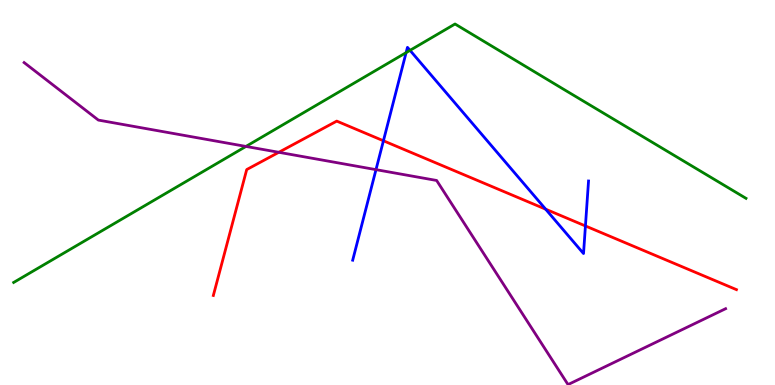[{'lines': ['blue', 'red'], 'intersections': [{'x': 4.95, 'y': 6.34}, {'x': 7.04, 'y': 4.57}, {'x': 7.55, 'y': 4.13}]}, {'lines': ['green', 'red'], 'intersections': []}, {'lines': ['purple', 'red'], 'intersections': [{'x': 3.6, 'y': 6.04}]}, {'lines': ['blue', 'green'], 'intersections': [{'x': 5.24, 'y': 8.63}, {'x': 5.29, 'y': 8.69}]}, {'lines': ['blue', 'purple'], 'intersections': [{'x': 4.85, 'y': 5.59}]}, {'lines': ['green', 'purple'], 'intersections': [{'x': 3.17, 'y': 6.2}]}]